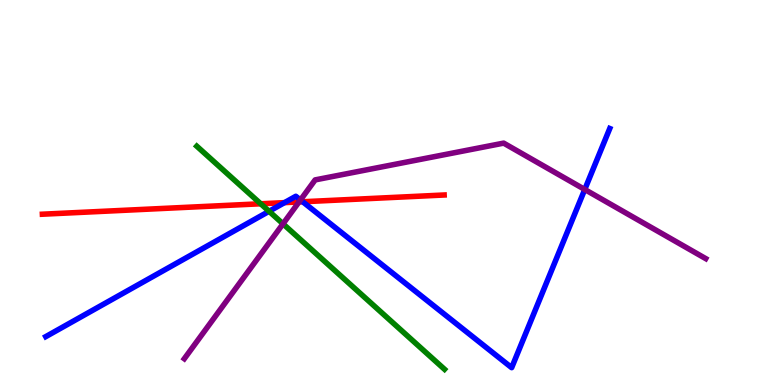[{'lines': ['blue', 'red'], 'intersections': [{'x': 3.67, 'y': 4.74}, {'x': 3.91, 'y': 4.76}]}, {'lines': ['green', 'red'], 'intersections': [{'x': 3.36, 'y': 4.71}]}, {'lines': ['purple', 'red'], 'intersections': [{'x': 3.86, 'y': 4.75}]}, {'lines': ['blue', 'green'], 'intersections': [{'x': 3.47, 'y': 4.51}]}, {'lines': ['blue', 'purple'], 'intersections': [{'x': 3.88, 'y': 4.81}, {'x': 7.55, 'y': 5.08}]}, {'lines': ['green', 'purple'], 'intersections': [{'x': 3.65, 'y': 4.19}]}]